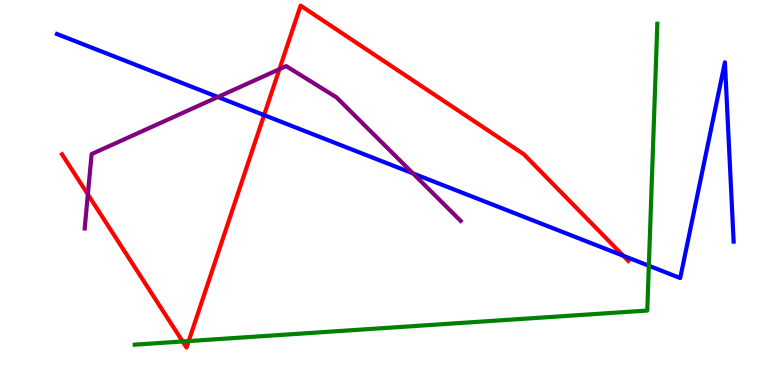[{'lines': ['blue', 'red'], 'intersections': [{'x': 3.41, 'y': 7.01}, {'x': 8.04, 'y': 3.36}]}, {'lines': ['green', 'red'], 'intersections': [{'x': 2.36, 'y': 1.13}, {'x': 2.43, 'y': 1.14}]}, {'lines': ['purple', 'red'], 'intersections': [{'x': 1.13, 'y': 4.95}, {'x': 3.61, 'y': 8.2}]}, {'lines': ['blue', 'green'], 'intersections': [{'x': 8.37, 'y': 3.1}]}, {'lines': ['blue', 'purple'], 'intersections': [{'x': 2.81, 'y': 7.48}, {'x': 5.33, 'y': 5.5}]}, {'lines': ['green', 'purple'], 'intersections': []}]